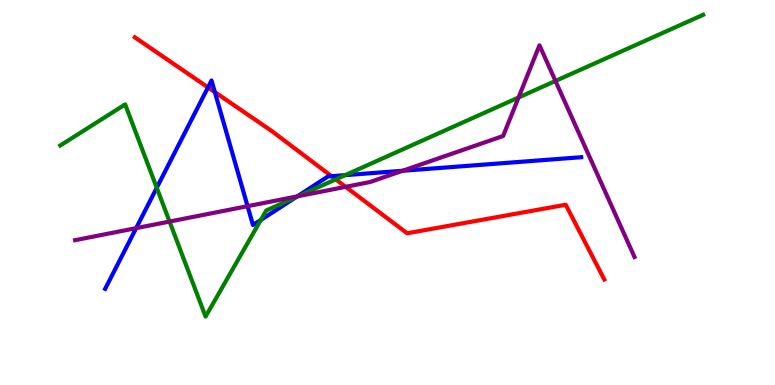[{'lines': ['blue', 'red'], 'intersections': [{'x': 2.68, 'y': 7.73}, {'x': 2.77, 'y': 7.61}, {'x': 4.28, 'y': 5.42}]}, {'lines': ['green', 'red'], 'intersections': [{'x': 4.33, 'y': 5.34}]}, {'lines': ['purple', 'red'], 'intersections': [{'x': 4.46, 'y': 5.15}]}, {'lines': ['blue', 'green'], 'intersections': [{'x': 2.02, 'y': 5.12}, {'x': 3.37, 'y': 4.29}, {'x': 3.82, 'y': 4.88}, {'x': 4.45, 'y': 5.45}]}, {'lines': ['blue', 'purple'], 'intersections': [{'x': 1.76, 'y': 4.07}, {'x': 3.19, 'y': 4.64}, {'x': 3.84, 'y': 4.9}, {'x': 5.19, 'y': 5.56}]}, {'lines': ['green', 'purple'], 'intersections': [{'x': 2.19, 'y': 4.25}, {'x': 3.85, 'y': 4.9}, {'x': 6.69, 'y': 7.47}, {'x': 7.17, 'y': 7.9}]}]